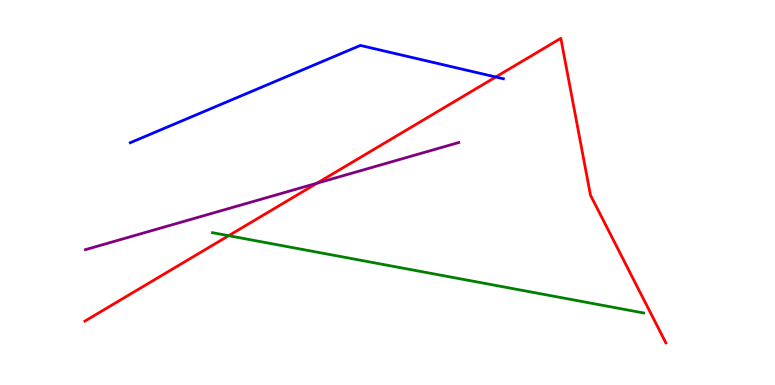[{'lines': ['blue', 'red'], 'intersections': [{'x': 6.4, 'y': 8.0}]}, {'lines': ['green', 'red'], 'intersections': [{'x': 2.95, 'y': 3.88}]}, {'lines': ['purple', 'red'], 'intersections': [{'x': 4.09, 'y': 5.24}]}, {'lines': ['blue', 'green'], 'intersections': []}, {'lines': ['blue', 'purple'], 'intersections': []}, {'lines': ['green', 'purple'], 'intersections': []}]